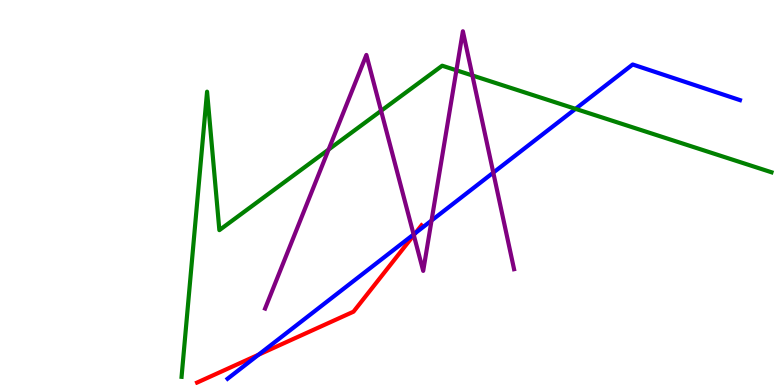[{'lines': ['blue', 'red'], 'intersections': [{'x': 3.34, 'y': 0.787}, {'x': 5.36, 'y': 3.95}]}, {'lines': ['green', 'red'], 'intersections': []}, {'lines': ['purple', 'red'], 'intersections': [{'x': 5.34, 'y': 3.89}]}, {'lines': ['blue', 'green'], 'intersections': [{'x': 7.43, 'y': 7.17}]}, {'lines': ['blue', 'purple'], 'intersections': [{'x': 5.34, 'y': 3.91}, {'x': 5.57, 'y': 4.27}, {'x': 6.37, 'y': 5.52}]}, {'lines': ['green', 'purple'], 'intersections': [{'x': 4.24, 'y': 6.12}, {'x': 4.92, 'y': 7.12}, {'x': 5.89, 'y': 8.17}, {'x': 6.1, 'y': 8.04}]}]